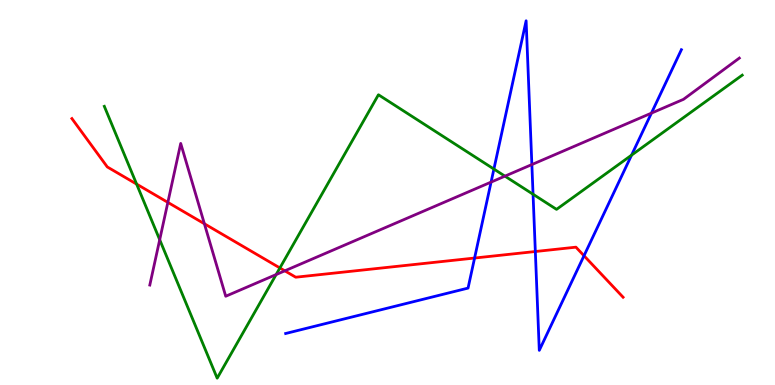[{'lines': ['blue', 'red'], 'intersections': [{'x': 6.12, 'y': 3.3}, {'x': 6.91, 'y': 3.47}, {'x': 7.54, 'y': 3.36}]}, {'lines': ['green', 'red'], 'intersections': [{'x': 1.76, 'y': 5.22}, {'x': 3.61, 'y': 3.04}]}, {'lines': ['purple', 'red'], 'intersections': [{'x': 2.17, 'y': 4.74}, {'x': 2.64, 'y': 4.19}, {'x': 3.68, 'y': 2.97}]}, {'lines': ['blue', 'green'], 'intersections': [{'x': 6.37, 'y': 5.61}, {'x': 6.88, 'y': 4.95}, {'x': 8.15, 'y': 5.97}]}, {'lines': ['blue', 'purple'], 'intersections': [{'x': 6.34, 'y': 5.27}, {'x': 6.86, 'y': 5.73}, {'x': 8.41, 'y': 7.06}]}, {'lines': ['green', 'purple'], 'intersections': [{'x': 2.06, 'y': 3.77}, {'x': 3.56, 'y': 2.87}, {'x': 6.52, 'y': 5.42}]}]